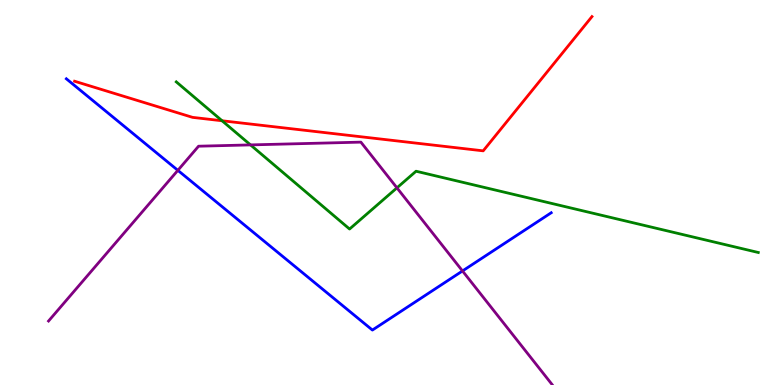[{'lines': ['blue', 'red'], 'intersections': []}, {'lines': ['green', 'red'], 'intersections': [{'x': 2.87, 'y': 6.86}]}, {'lines': ['purple', 'red'], 'intersections': []}, {'lines': ['blue', 'green'], 'intersections': []}, {'lines': ['blue', 'purple'], 'intersections': [{'x': 2.29, 'y': 5.58}, {'x': 5.97, 'y': 2.96}]}, {'lines': ['green', 'purple'], 'intersections': [{'x': 3.23, 'y': 6.24}, {'x': 5.12, 'y': 5.12}]}]